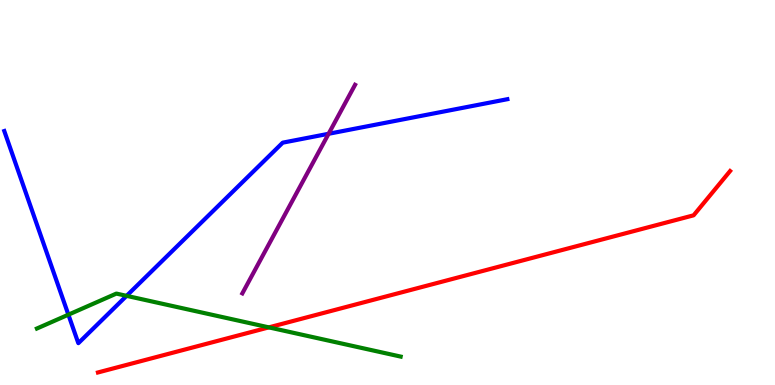[{'lines': ['blue', 'red'], 'intersections': []}, {'lines': ['green', 'red'], 'intersections': [{'x': 3.47, 'y': 1.5}]}, {'lines': ['purple', 'red'], 'intersections': []}, {'lines': ['blue', 'green'], 'intersections': [{'x': 0.882, 'y': 1.83}, {'x': 1.63, 'y': 2.32}]}, {'lines': ['blue', 'purple'], 'intersections': [{'x': 4.24, 'y': 6.53}]}, {'lines': ['green', 'purple'], 'intersections': []}]